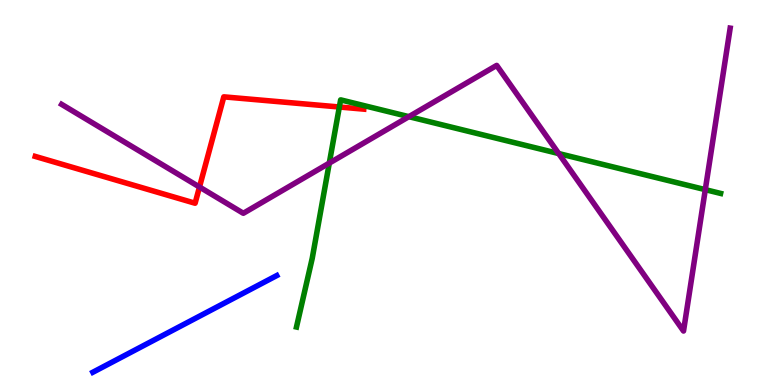[{'lines': ['blue', 'red'], 'intersections': []}, {'lines': ['green', 'red'], 'intersections': [{'x': 4.38, 'y': 7.22}]}, {'lines': ['purple', 'red'], 'intersections': [{'x': 2.57, 'y': 5.14}]}, {'lines': ['blue', 'green'], 'intersections': []}, {'lines': ['blue', 'purple'], 'intersections': []}, {'lines': ['green', 'purple'], 'intersections': [{'x': 4.25, 'y': 5.76}, {'x': 5.28, 'y': 6.97}, {'x': 7.21, 'y': 6.01}, {'x': 9.1, 'y': 5.07}]}]